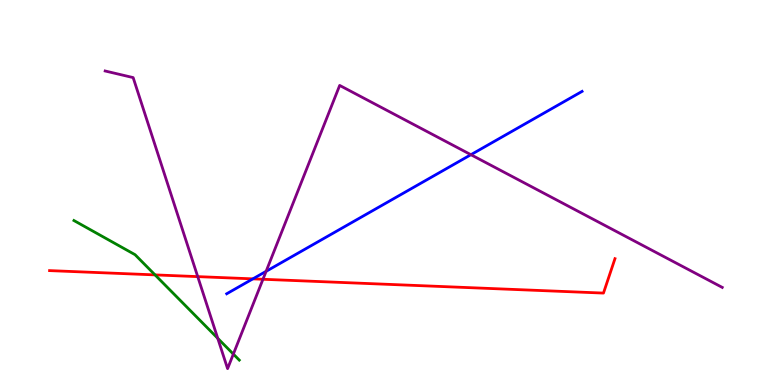[{'lines': ['blue', 'red'], 'intersections': [{'x': 3.26, 'y': 2.76}]}, {'lines': ['green', 'red'], 'intersections': [{'x': 2.0, 'y': 2.86}]}, {'lines': ['purple', 'red'], 'intersections': [{'x': 2.55, 'y': 2.82}, {'x': 3.39, 'y': 2.75}]}, {'lines': ['blue', 'green'], 'intersections': []}, {'lines': ['blue', 'purple'], 'intersections': [{'x': 3.43, 'y': 2.95}, {'x': 6.08, 'y': 5.98}]}, {'lines': ['green', 'purple'], 'intersections': [{'x': 2.81, 'y': 1.21}, {'x': 3.01, 'y': 0.803}]}]